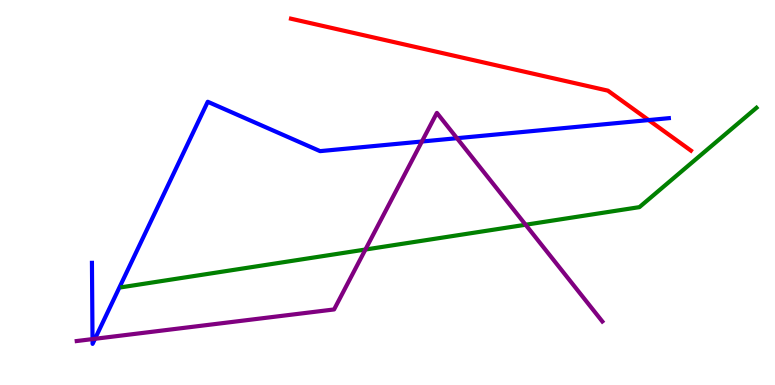[{'lines': ['blue', 'red'], 'intersections': [{'x': 8.37, 'y': 6.88}]}, {'lines': ['green', 'red'], 'intersections': []}, {'lines': ['purple', 'red'], 'intersections': []}, {'lines': ['blue', 'green'], 'intersections': []}, {'lines': ['blue', 'purple'], 'intersections': [{'x': 1.19, 'y': 1.19}, {'x': 1.23, 'y': 1.2}, {'x': 5.44, 'y': 6.32}, {'x': 5.9, 'y': 6.41}]}, {'lines': ['green', 'purple'], 'intersections': [{'x': 4.72, 'y': 3.52}, {'x': 6.78, 'y': 4.16}]}]